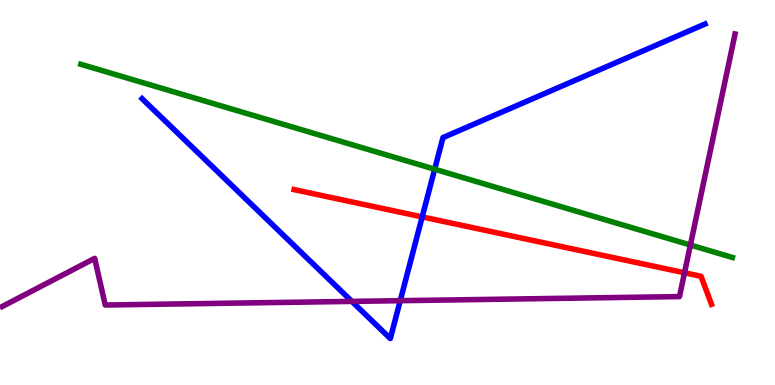[{'lines': ['blue', 'red'], 'intersections': [{'x': 5.45, 'y': 4.37}]}, {'lines': ['green', 'red'], 'intersections': []}, {'lines': ['purple', 'red'], 'intersections': [{'x': 8.83, 'y': 2.91}]}, {'lines': ['blue', 'green'], 'intersections': [{'x': 5.61, 'y': 5.61}]}, {'lines': ['blue', 'purple'], 'intersections': [{'x': 4.54, 'y': 2.17}, {'x': 5.16, 'y': 2.19}]}, {'lines': ['green', 'purple'], 'intersections': [{'x': 8.91, 'y': 3.64}]}]